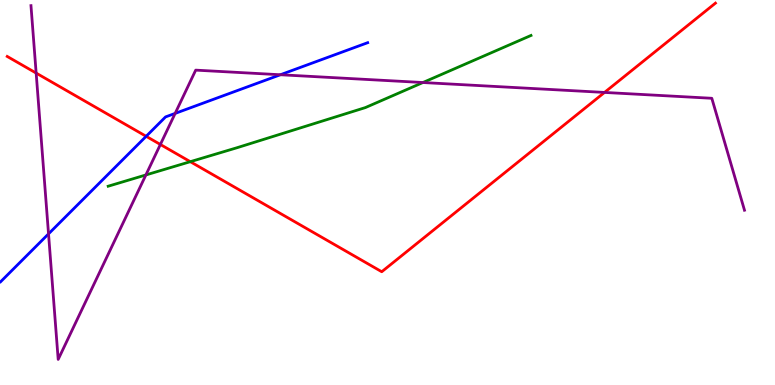[{'lines': ['blue', 'red'], 'intersections': [{'x': 1.89, 'y': 6.46}]}, {'lines': ['green', 'red'], 'intersections': [{'x': 2.46, 'y': 5.8}]}, {'lines': ['purple', 'red'], 'intersections': [{'x': 0.467, 'y': 8.1}, {'x': 2.07, 'y': 6.25}, {'x': 7.8, 'y': 7.6}]}, {'lines': ['blue', 'green'], 'intersections': []}, {'lines': ['blue', 'purple'], 'intersections': [{'x': 0.626, 'y': 3.93}, {'x': 2.26, 'y': 7.05}, {'x': 3.62, 'y': 8.06}]}, {'lines': ['green', 'purple'], 'intersections': [{'x': 1.88, 'y': 5.46}, {'x': 5.46, 'y': 7.86}]}]